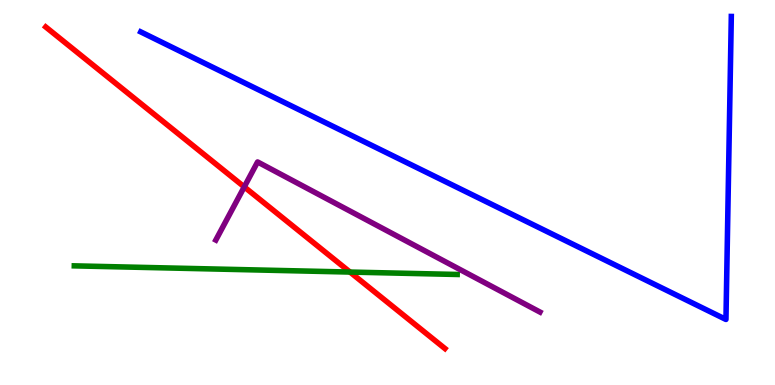[{'lines': ['blue', 'red'], 'intersections': []}, {'lines': ['green', 'red'], 'intersections': [{'x': 4.52, 'y': 2.93}]}, {'lines': ['purple', 'red'], 'intersections': [{'x': 3.15, 'y': 5.15}]}, {'lines': ['blue', 'green'], 'intersections': []}, {'lines': ['blue', 'purple'], 'intersections': []}, {'lines': ['green', 'purple'], 'intersections': []}]